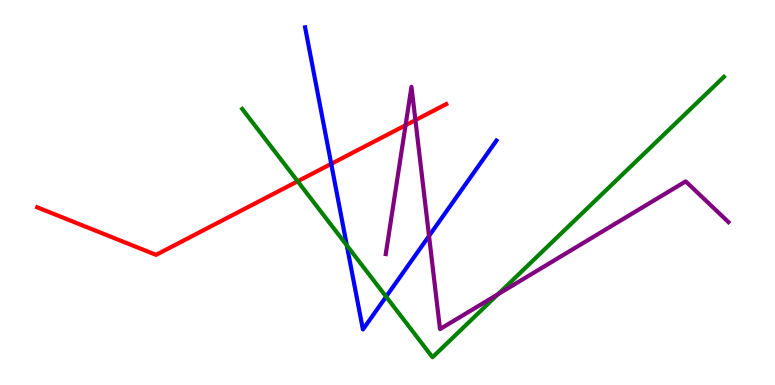[{'lines': ['blue', 'red'], 'intersections': [{'x': 4.27, 'y': 5.74}]}, {'lines': ['green', 'red'], 'intersections': [{'x': 3.84, 'y': 5.29}]}, {'lines': ['purple', 'red'], 'intersections': [{'x': 5.23, 'y': 6.75}, {'x': 5.36, 'y': 6.88}]}, {'lines': ['blue', 'green'], 'intersections': [{'x': 4.48, 'y': 3.63}, {'x': 4.98, 'y': 2.29}]}, {'lines': ['blue', 'purple'], 'intersections': [{'x': 5.54, 'y': 3.87}]}, {'lines': ['green', 'purple'], 'intersections': [{'x': 6.43, 'y': 2.36}]}]